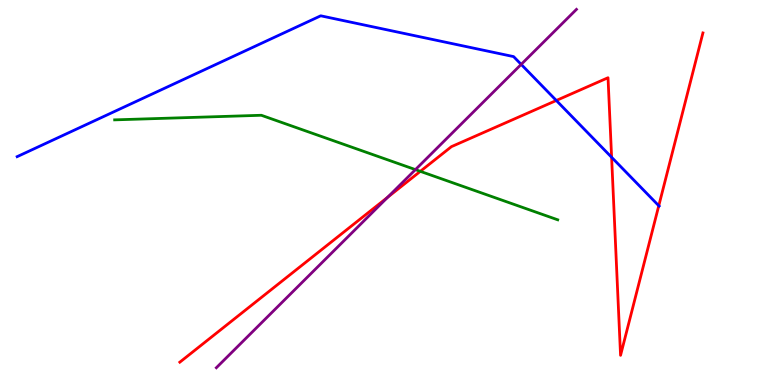[{'lines': ['blue', 'red'], 'intersections': [{'x': 7.18, 'y': 7.39}, {'x': 7.89, 'y': 5.91}, {'x': 8.5, 'y': 4.66}]}, {'lines': ['green', 'red'], 'intersections': [{'x': 5.42, 'y': 5.55}]}, {'lines': ['purple', 'red'], 'intersections': [{'x': 5.0, 'y': 4.88}]}, {'lines': ['blue', 'green'], 'intersections': []}, {'lines': ['blue', 'purple'], 'intersections': [{'x': 6.72, 'y': 8.33}]}, {'lines': ['green', 'purple'], 'intersections': [{'x': 5.36, 'y': 5.59}]}]